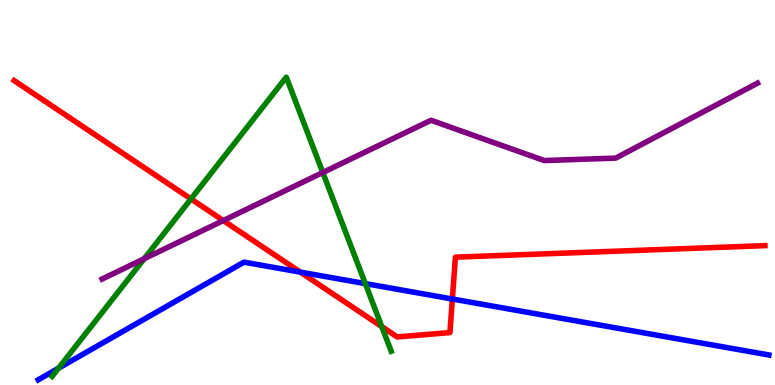[{'lines': ['blue', 'red'], 'intersections': [{'x': 3.88, 'y': 2.93}, {'x': 5.84, 'y': 2.23}]}, {'lines': ['green', 'red'], 'intersections': [{'x': 2.46, 'y': 4.83}, {'x': 4.93, 'y': 1.52}]}, {'lines': ['purple', 'red'], 'intersections': [{'x': 2.88, 'y': 4.27}]}, {'lines': ['blue', 'green'], 'intersections': [{'x': 0.755, 'y': 0.437}, {'x': 4.71, 'y': 2.63}]}, {'lines': ['blue', 'purple'], 'intersections': []}, {'lines': ['green', 'purple'], 'intersections': [{'x': 1.86, 'y': 3.28}, {'x': 4.17, 'y': 5.52}]}]